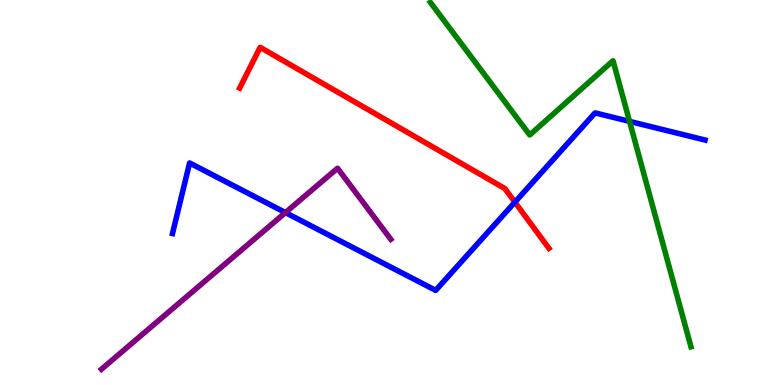[{'lines': ['blue', 'red'], 'intersections': [{'x': 6.64, 'y': 4.75}]}, {'lines': ['green', 'red'], 'intersections': []}, {'lines': ['purple', 'red'], 'intersections': []}, {'lines': ['blue', 'green'], 'intersections': [{'x': 8.12, 'y': 6.85}]}, {'lines': ['blue', 'purple'], 'intersections': [{'x': 3.68, 'y': 4.48}]}, {'lines': ['green', 'purple'], 'intersections': []}]